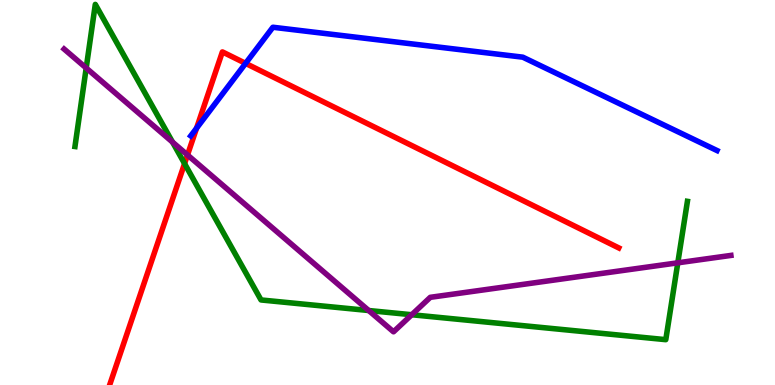[{'lines': ['blue', 'red'], 'intersections': [{'x': 2.54, 'y': 6.67}, {'x': 3.17, 'y': 8.35}]}, {'lines': ['green', 'red'], 'intersections': [{'x': 2.38, 'y': 5.75}]}, {'lines': ['purple', 'red'], 'intersections': [{'x': 2.42, 'y': 5.97}]}, {'lines': ['blue', 'green'], 'intersections': []}, {'lines': ['blue', 'purple'], 'intersections': []}, {'lines': ['green', 'purple'], 'intersections': [{'x': 1.11, 'y': 8.23}, {'x': 2.23, 'y': 6.31}, {'x': 4.76, 'y': 1.93}, {'x': 5.31, 'y': 1.82}, {'x': 8.75, 'y': 3.17}]}]